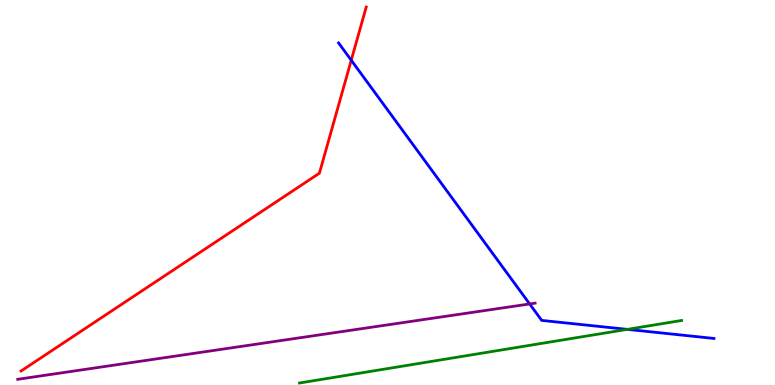[{'lines': ['blue', 'red'], 'intersections': [{'x': 4.53, 'y': 8.44}]}, {'lines': ['green', 'red'], 'intersections': []}, {'lines': ['purple', 'red'], 'intersections': []}, {'lines': ['blue', 'green'], 'intersections': [{'x': 8.09, 'y': 1.44}]}, {'lines': ['blue', 'purple'], 'intersections': [{'x': 6.83, 'y': 2.11}]}, {'lines': ['green', 'purple'], 'intersections': []}]